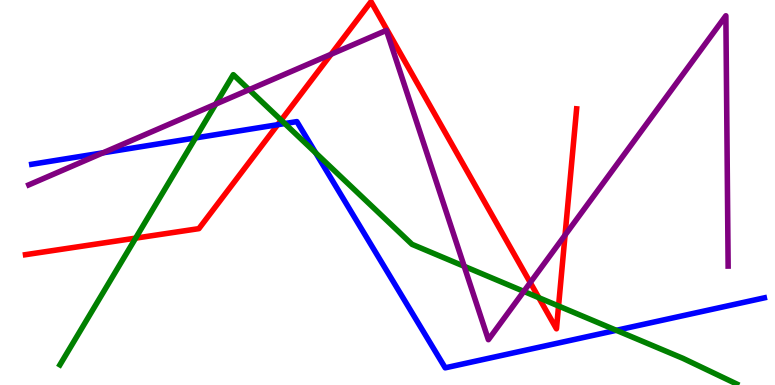[{'lines': ['blue', 'red'], 'intersections': [{'x': 3.58, 'y': 6.76}]}, {'lines': ['green', 'red'], 'intersections': [{'x': 1.75, 'y': 3.81}, {'x': 3.63, 'y': 6.88}, {'x': 6.95, 'y': 2.27}, {'x': 7.21, 'y': 2.05}]}, {'lines': ['purple', 'red'], 'intersections': [{'x': 4.27, 'y': 8.59}, {'x': 6.84, 'y': 2.66}, {'x': 7.29, 'y': 3.89}]}, {'lines': ['blue', 'green'], 'intersections': [{'x': 2.52, 'y': 6.42}, {'x': 3.67, 'y': 6.79}, {'x': 4.07, 'y': 6.03}, {'x': 7.95, 'y': 1.42}]}, {'lines': ['blue', 'purple'], 'intersections': [{'x': 1.33, 'y': 6.03}]}, {'lines': ['green', 'purple'], 'intersections': [{'x': 2.78, 'y': 7.3}, {'x': 3.21, 'y': 7.67}, {'x': 5.99, 'y': 3.08}, {'x': 6.76, 'y': 2.43}]}]